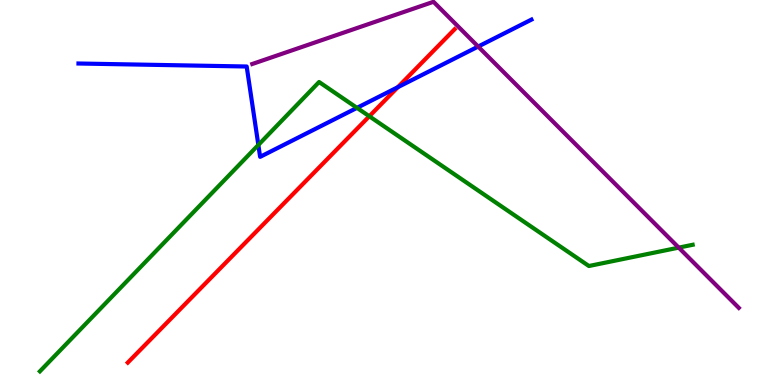[{'lines': ['blue', 'red'], 'intersections': [{'x': 5.13, 'y': 7.74}]}, {'lines': ['green', 'red'], 'intersections': [{'x': 4.77, 'y': 6.98}]}, {'lines': ['purple', 'red'], 'intersections': []}, {'lines': ['blue', 'green'], 'intersections': [{'x': 3.33, 'y': 6.24}, {'x': 4.61, 'y': 7.2}]}, {'lines': ['blue', 'purple'], 'intersections': [{'x': 6.17, 'y': 8.79}]}, {'lines': ['green', 'purple'], 'intersections': [{'x': 8.76, 'y': 3.57}]}]